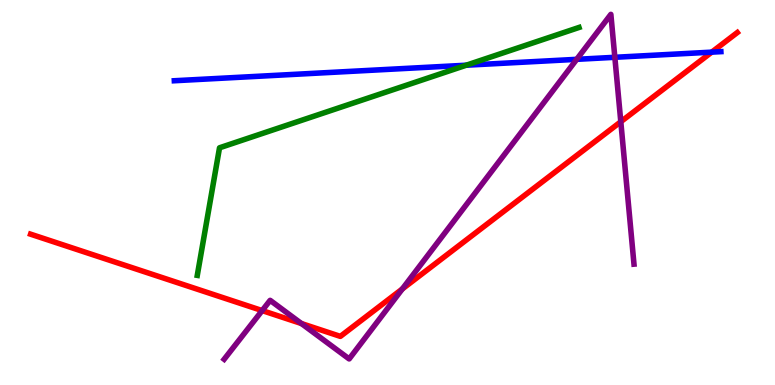[{'lines': ['blue', 'red'], 'intersections': [{'x': 9.18, 'y': 8.65}]}, {'lines': ['green', 'red'], 'intersections': []}, {'lines': ['purple', 'red'], 'intersections': [{'x': 3.38, 'y': 1.93}, {'x': 3.89, 'y': 1.6}, {'x': 5.19, 'y': 2.49}, {'x': 8.01, 'y': 6.84}]}, {'lines': ['blue', 'green'], 'intersections': [{'x': 6.02, 'y': 8.31}]}, {'lines': ['blue', 'purple'], 'intersections': [{'x': 7.44, 'y': 8.46}, {'x': 7.93, 'y': 8.51}]}, {'lines': ['green', 'purple'], 'intersections': []}]